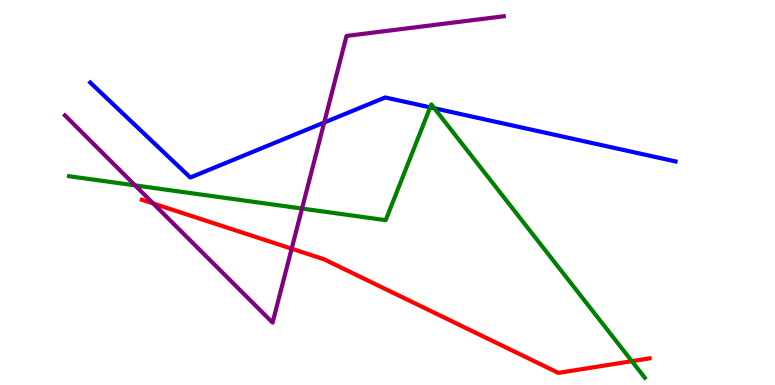[{'lines': ['blue', 'red'], 'intersections': []}, {'lines': ['green', 'red'], 'intersections': [{'x': 8.15, 'y': 0.619}]}, {'lines': ['purple', 'red'], 'intersections': [{'x': 1.98, 'y': 4.72}, {'x': 3.76, 'y': 3.54}]}, {'lines': ['blue', 'green'], 'intersections': [{'x': 5.55, 'y': 7.21}, {'x': 5.6, 'y': 7.19}]}, {'lines': ['blue', 'purple'], 'intersections': [{'x': 4.18, 'y': 6.82}]}, {'lines': ['green', 'purple'], 'intersections': [{'x': 1.74, 'y': 5.18}, {'x': 3.9, 'y': 4.58}]}]